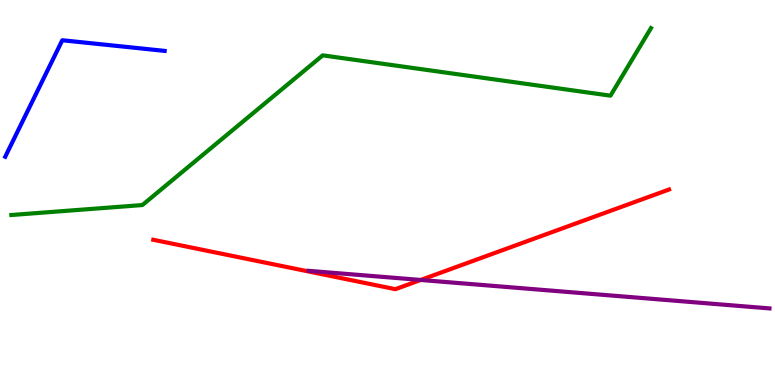[{'lines': ['blue', 'red'], 'intersections': []}, {'lines': ['green', 'red'], 'intersections': []}, {'lines': ['purple', 'red'], 'intersections': [{'x': 5.43, 'y': 2.73}]}, {'lines': ['blue', 'green'], 'intersections': []}, {'lines': ['blue', 'purple'], 'intersections': []}, {'lines': ['green', 'purple'], 'intersections': []}]